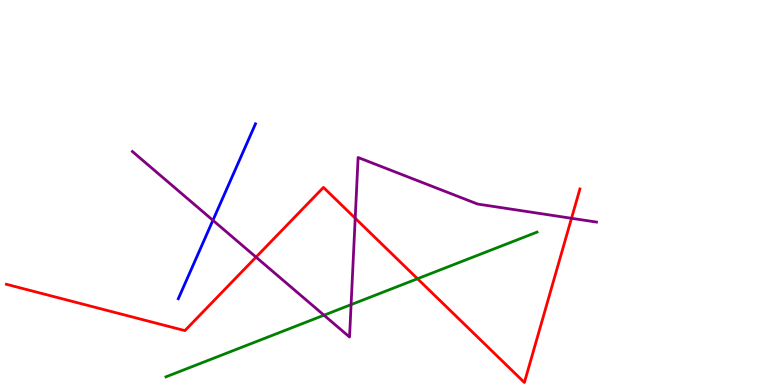[{'lines': ['blue', 'red'], 'intersections': []}, {'lines': ['green', 'red'], 'intersections': [{'x': 5.39, 'y': 2.76}]}, {'lines': ['purple', 'red'], 'intersections': [{'x': 3.3, 'y': 3.32}, {'x': 4.58, 'y': 4.33}, {'x': 7.37, 'y': 4.33}]}, {'lines': ['blue', 'green'], 'intersections': []}, {'lines': ['blue', 'purple'], 'intersections': [{'x': 2.75, 'y': 4.28}]}, {'lines': ['green', 'purple'], 'intersections': [{'x': 4.18, 'y': 1.81}, {'x': 4.53, 'y': 2.09}]}]